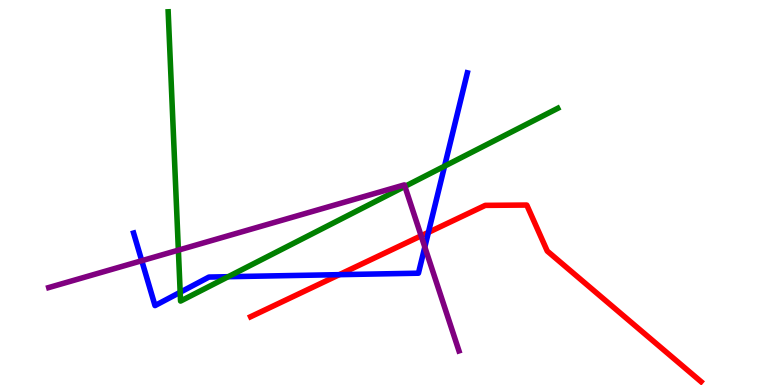[{'lines': ['blue', 'red'], 'intersections': [{'x': 4.38, 'y': 2.87}, {'x': 5.53, 'y': 3.96}]}, {'lines': ['green', 'red'], 'intersections': []}, {'lines': ['purple', 'red'], 'intersections': [{'x': 5.43, 'y': 3.87}]}, {'lines': ['blue', 'green'], 'intersections': [{'x': 2.32, 'y': 2.41}, {'x': 2.94, 'y': 2.81}, {'x': 5.74, 'y': 5.68}]}, {'lines': ['blue', 'purple'], 'intersections': [{'x': 1.83, 'y': 3.23}, {'x': 5.48, 'y': 3.58}]}, {'lines': ['green', 'purple'], 'intersections': [{'x': 2.3, 'y': 3.5}, {'x': 5.22, 'y': 5.16}]}]